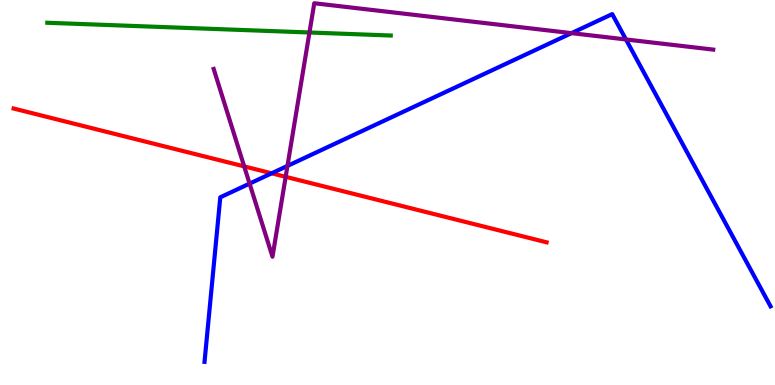[{'lines': ['blue', 'red'], 'intersections': [{'x': 3.51, 'y': 5.5}]}, {'lines': ['green', 'red'], 'intersections': []}, {'lines': ['purple', 'red'], 'intersections': [{'x': 3.15, 'y': 5.68}, {'x': 3.69, 'y': 5.41}]}, {'lines': ['blue', 'green'], 'intersections': []}, {'lines': ['blue', 'purple'], 'intersections': [{'x': 3.22, 'y': 5.23}, {'x': 3.71, 'y': 5.69}, {'x': 7.37, 'y': 9.14}, {'x': 8.08, 'y': 8.98}]}, {'lines': ['green', 'purple'], 'intersections': [{'x': 3.99, 'y': 9.16}]}]